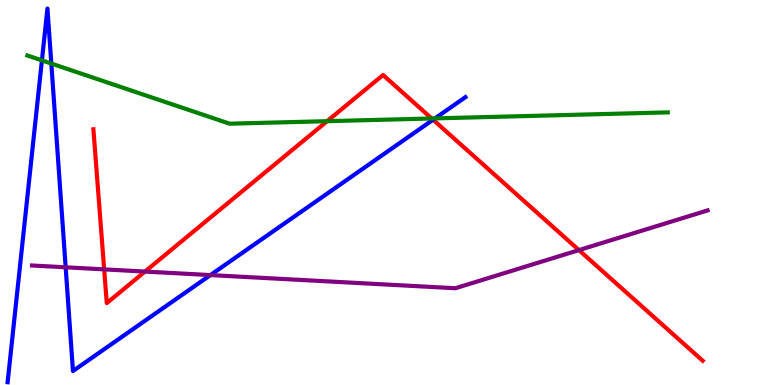[{'lines': ['blue', 'red'], 'intersections': [{'x': 5.59, 'y': 6.89}]}, {'lines': ['green', 'red'], 'intersections': [{'x': 4.22, 'y': 6.85}, {'x': 5.57, 'y': 6.92}]}, {'lines': ['purple', 'red'], 'intersections': [{'x': 1.34, 'y': 3.0}, {'x': 1.87, 'y': 2.95}, {'x': 7.47, 'y': 3.5}]}, {'lines': ['blue', 'green'], 'intersections': [{'x': 0.541, 'y': 8.43}, {'x': 0.662, 'y': 8.35}, {'x': 5.61, 'y': 6.92}]}, {'lines': ['blue', 'purple'], 'intersections': [{'x': 0.847, 'y': 3.06}, {'x': 2.72, 'y': 2.85}]}, {'lines': ['green', 'purple'], 'intersections': []}]